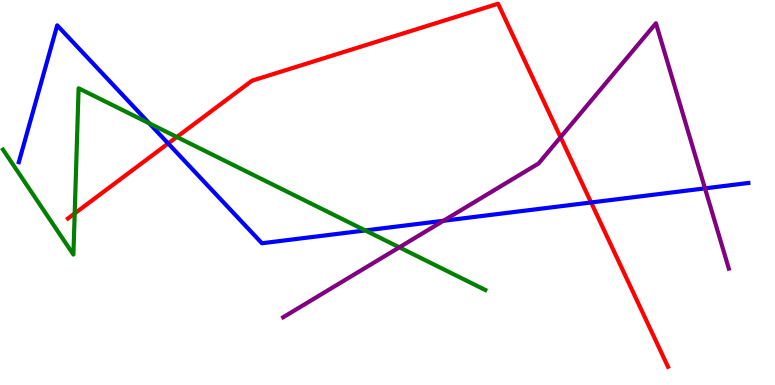[{'lines': ['blue', 'red'], 'intersections': [{'x': 2.17, 'y': 6.27}, {'x': 7.63, 'y': 4.74}]}, {'lines': ['green', 'red'], 'intersections': [{'x': 0.964, 'y': 4.46}, {'x': 2.28, 'y': 6.44}]}, {'lines': ['purple', 'red'], 'intersections': [{'x': 7.23, 'y': 6.44}]}, {'lines': ['blue', 'green'], 'intersections': [{'x': 1.93, 'y': 6.8}, {'x': 4.71, 'y': 4.01}]}, {'lines': ['blue', 'purple'], 'intersections': [{'x': 5.72, 'y': 4.27}, {'x': 9.1, 'y': 5.11}]}, {'lines': ['green', 'purple'], 'intersections': [{'x': 5.15, 'y': 3.58}]}]